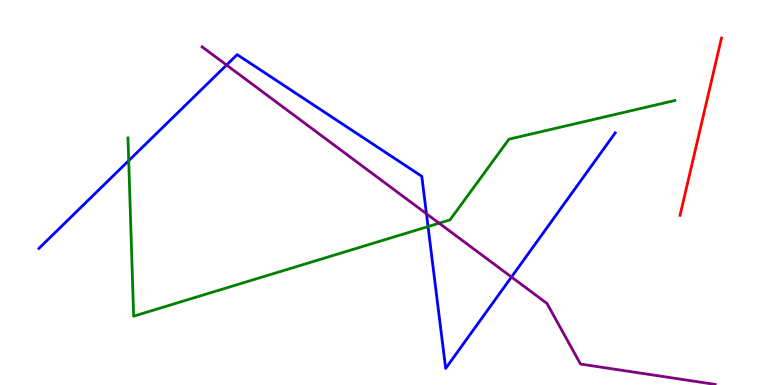[{'lines': ['blue', 'red'], 'intersections': []}, {'lines': ['green', 'red'], 'intersections': []}, {'lines': ['purple', 'red'], 'intersections': []}, {'lines': ['blue', 'green'], 'intersections': [{'x': 1.66, 'y': 5.83}, {'x': 5.52, 'y': 4.11}]}, {'lines': ['blue', 'purple'], 'intersections': [{'x': 2.92, 'y': 8.31}, {'x': 5.5, 'y': 4.45}, {'x': 6.6, 'y': 2.8}]}, {'lines': ['green', 'purple'], 'intersections': [{'x': 5.67, 'y': 4.2}]}]